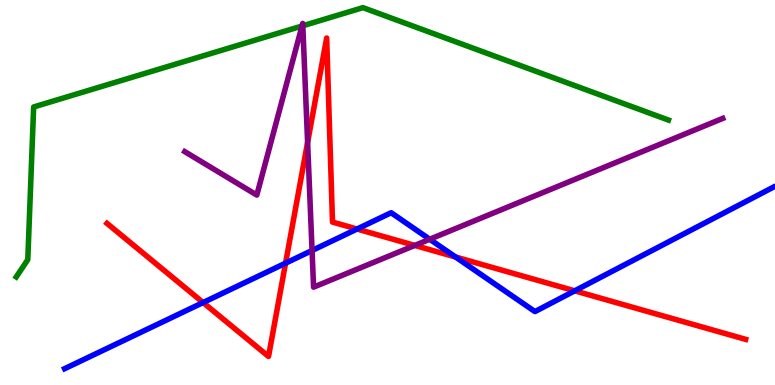[{'lines': ['blue', 'red'], 'intersections': [{'x': 2.62, 'y': 2.14}, {'x': 3.68, 'y': 3.16}, {'x': 4.61, 'y': 4.05}, {'x': 5.88, 'y': 3.32}, {'x': 7.42, 'y': 2.45}]}, {'lines': ['green', 'red'], 'intersections': []}, {'lines': ['purple', 'red'], 'intersections': [{'x': 3.97, 'y': 6.3}, {'x': 5.35, 'y': 3.63}]}, {'lines': ['blue', 'green'], 'intersections': []}, {'lines': ['blue', 'purple'], 'intersections': [{'x': 4.03, 'y': 3.49}, {'x': 5.54, 'y': 3.79}]}, {'lines': ['green', 'purple'], 'intersections': [{'x': 3.9, 'y': 9.32}, {'x': 3.91, 'y': 9.33}]}]